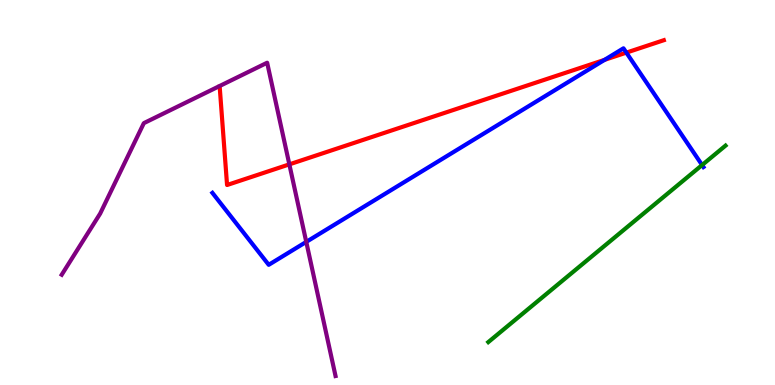[{'lines': ['blue', 'red'], 'intersections': [{'x': 7.8, 'y': 8.45}, {'x': 8.08, 'y': 8.63}]}, {'lines': ['green', 'red'], 'intersections': []}, {'lines': ['purple', 'red'], 'intersections': [{'x': 3.73, 'y': 5.73}]}, {'lines': ['blue', 'green'], 'intersections': [{'x': 9.06, 'y': 5.71}]}, {'lines': ['blue', 'purple'], 'intersections': [{'x': 3.95, 'y': 3.72}]}, {'lines': ['green', 'purple'], 'intersections': []}]